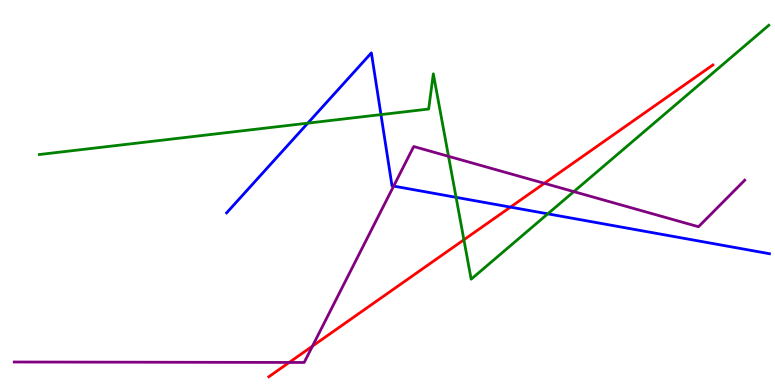[{'lines': ['blue', 'red'], 'intersections': [{'x': 6.59, 'y': 4.62}]}, {'lines': ['green', 'red'], 'intersections': [{'x': 5.99, 'y': 3.77}]}, {'lines': ['purple', 'red'], 'intersections': [{'x': 3.73, 'y': 0.586}, {'x': 4.03, 'y': 1.01}, {'x': 7.02, 'y': 5.24}]}, {'lines': ['blue', 'green'], 'intersections': [{'x': 3.97, 'y': 6.8}, {'x': 4.92, 'y': 7.02}, {'x': 5.88, 'y': 4.87}, {'x': 7.07, 'y': 4.45}]}, {'lines': ['blue', 'purple'], 'intersections': [{'x': 5.08, 'y': 5.17}]}, {'lines': ['green', 'purple'], 'intersections': [{'x': 5.79, 'y': 5.94}, {'x': 7.4, 'y': 5.02}]}]